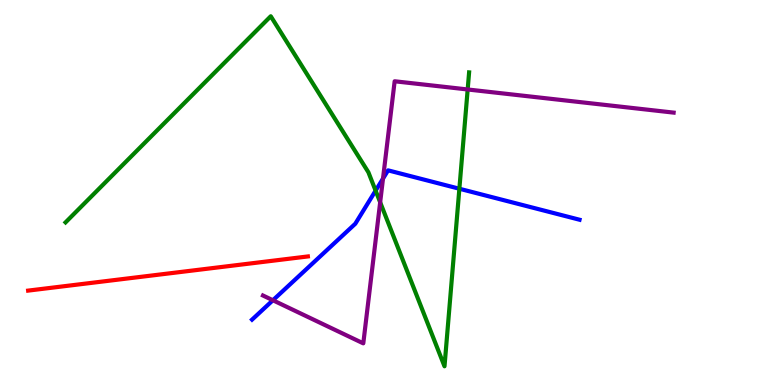[{'lines': ['blue', 'red'], 'intersections': []}, {'lines': ['green', 'red'], 'intersections': []}, {'lines': ['purple', 'red'], 'intersections': []}, {'lines': ['blue', 'green'], 'intersections': [{'x': 4.85, 'y': 5.05}, {'x': 5.93, 'y': 5.1}]}, {'lines': ['blue', 'purple'], 'intersections': [{'x': 3.52, 'y': 2.2}, {'x': 4.94, 'y': 5.36}]}, {'lines': ['green', 'purple'], 'intersections': [{'x': 4.91, 'y': 4.75}, {'x': 6.03, 'y': 7.68}]}]